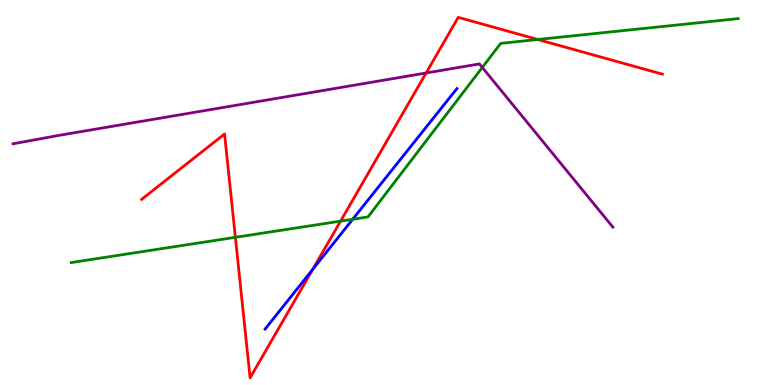[{'lines': ['blue', 'red'], 'intersections': [{'x': 4.04, 'y': 3.0}]}, {'lines': ['green', 'red'], 'intersections': [{'x': 3.04, 'y': 3.84}, {'x': 4.39, 'y': 4.26}, {'x': 6.94, 'y': 8.97}]}, {'lines': ['purple', 'red'], 'intersections': [{'x': 5.5, 'y': 8.1}]}, {'lines': ['blue', 'green'], 'intersections': [{'x': 4.55, 'y': 4.3}]}, {'lines': ['blue', 'purple'], 'intersections': []}, {'lines': ['green', 'purple'], 'intersections': [{'x': 6.22, 'y': 8.25}]}]